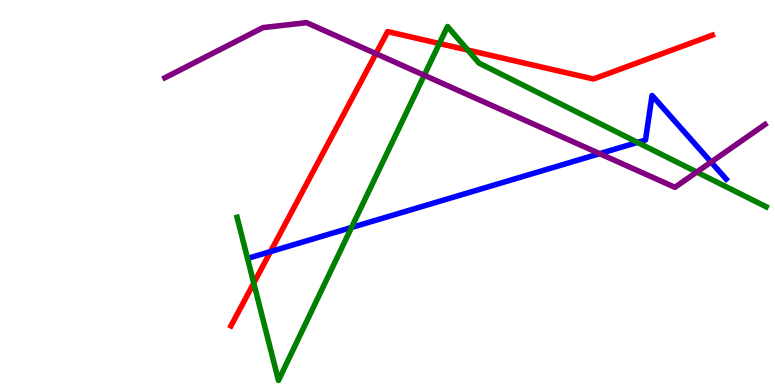[{'lines': ['blue', 'red'], 'intersections': [{'x': 3.49, 'y': 3.47}]}, {'lines': ['green', 'red'], 'intersections': [{'x': 3.27, 'y': 2.65}, {'x': 5.67, 'y': 8.87}, {'x': 6.04, 'y': 8.7}]}, {'lines': ['purple', 'red'], 'intersections': [{'x': 4.85, 'y': 8.61}]}, {'lines': ['blue', 'green'], 'intersections': [{'x': 4.54, 'y': 4.09}, {'x': 8.23, 'y': 6.3}]}, {'lines': ['blue', 'purple'], 'intersections': [{'x': 7.74, 'y': 6.01}, {'x': 9.18, 'y': 5.79}]}, {'lines': ['green', 'purple'], 'intersections': [{'x': 5.47, 'y': 8.05}, {'x': 8.99, 'y': 5.53}]}]